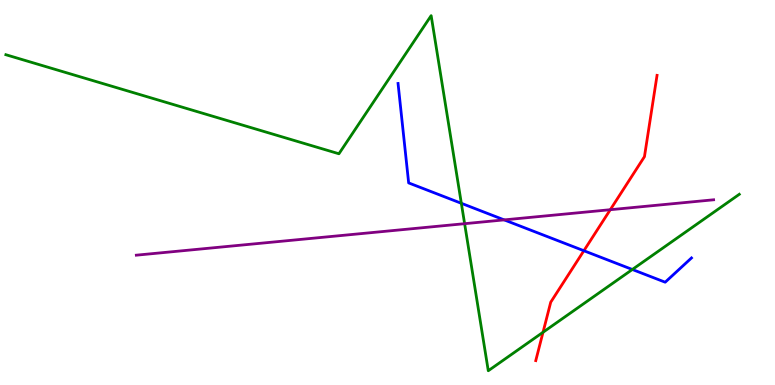[{'lines': ['blue', 'red'], 'intersections': [{'x': 7.53, 'y': 3.49}]}, {'lines': ['green', 'red'], 'intersections': [{'x': 7.01, 'y': 1.37}]}, {'lines': ['purple', 'red'], 'intersections': [{'x': 7.87, 'y': 4.55}]}, {'lines': ['blue', 'green'], 'intersections': [{'x': 5.95, 'y': 4.72}, {'x': 8.16, 'y': 3.0}]}, {'lines': ['blue', 'purple'], 'intersections': [{'x': 6.51, 'y': 4.29}]}, {'lines': ['green', 'purple'], 'intersections': [{'x': 6.0, 'y': 4.19}]}]